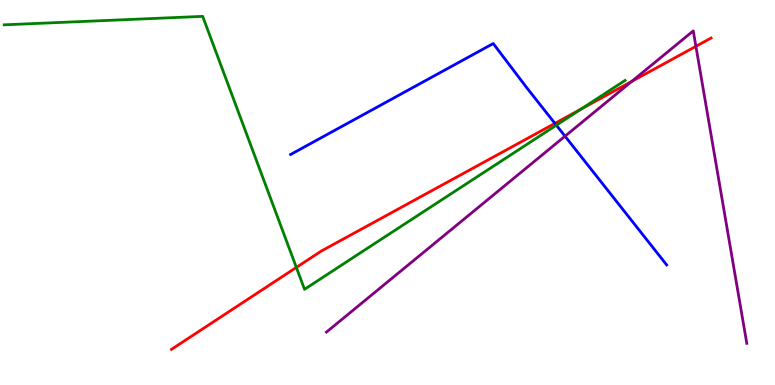[{'lines': ['blue', 'red'], 'intersections': [{'x': 7.16, 'y': 6.79}]}, {'lines': ['green', 'red'], 'intersections': [{'x': 3.82, 'y': 3.05}, {'x': 7.5, 'y': 7.16}]}, {'lines': ['purple', 'red'], 'intersections': [{'x': 8.15, 'y': 7.89}, {'x': 8.98, 'y': 8.8}]}, {'lines': ['blue', 'green'], 'intersections': [{'x': 7.18, 'y': 6.75}]}, {'lines': ['blue', 'purple'], 'intersections': [{'x': 7.29, 'y': 6.46}]}, {'lines': ['green', 'purple'], 'intersections': []}]